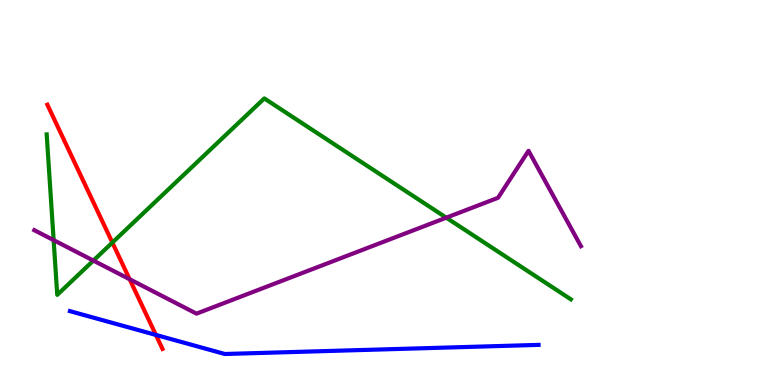[{'lines': ['blue', 'red'], 'intersections': [{'x': 2.01, 'y': 1.3}]}, {'lines': ['green', 'red'], 'intersections': [{'x': 1.45, 'y': 3.7}]}, {'lines': ['purple', 'red'], 'intersections': [{'x': 1.67, 'y': 2.75}]}, {'lines': ['blue', 'green'], 'intersections': []}, {'lines': ['blue', 'purple'], 'intersections': []}, {'lines': ['green', 'purple'], 'intersections': [{'x': 0.692, 'y': 3.76}, {'x': 1.2, 'y': 3.23}, {'x': 5.76, 'y': 4.35}]}]